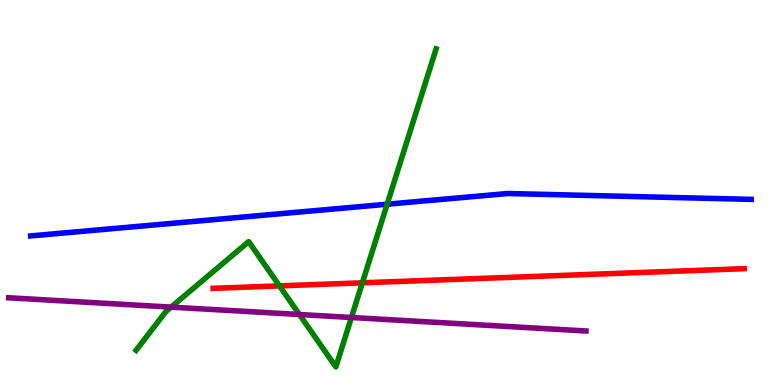[{'lines': ['blue', 'red'], 'intersections': []}, {'lines': ['green', 'red'], 'intersections': [{'x': 3.61, 'y': 2.57}, {'x': 4.68, 'y': 2.65}]}, {'lines': ['purple', 'red'], 'intersections': []}, {'lines': ['blue', 'green'], 'intersections': [{'x': 5.0, 'y': 4.7}]}, {'lines': ['blue', 'purple'], 'intersections': []}, {'lines': ['green', 'purple'], 'intersections': [{'x': 2.21, 'y': 2.02}, {'x': 3.86, 'y': 1.83}, {'x': 4.53, 'y': 1.75}]}]